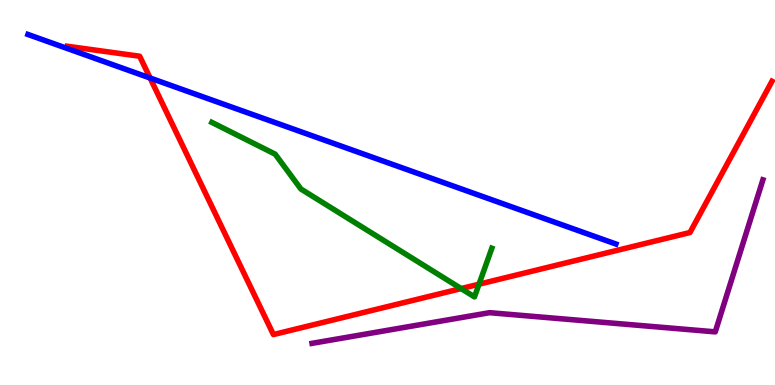[{'lines': ['blue', 'red'], 'intersections': [{'x': 1.94, 'y': 7.97}]}, {'lines': ['green', 'red'], 'intersections': [{'x': 5.95, 'y': 2.5}, {'x': 6.18, 'y': 2.62}]}, {'lines': ['purple', 'red'], 'intersections': []}, {'lines': ['blue', 'green'], 'intersections': []}, {'lines': ['blue', 'purple'], 'intersections': []}, {'lines': ['green', 'purple'], 'intersections': []}]